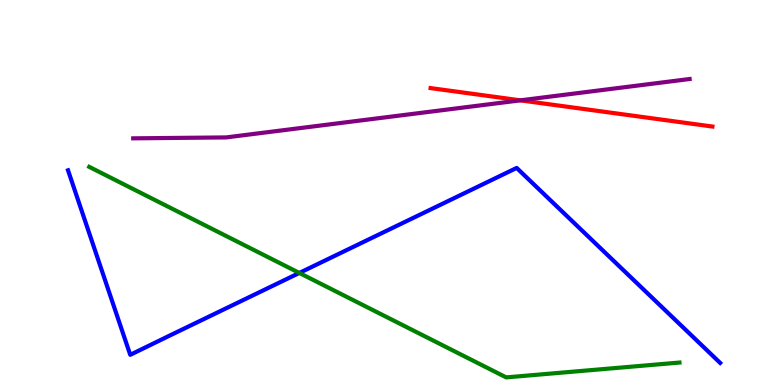[{'lines': ['blue', 'red'], 'intersections': []}, {'lines': ['green', 'red'], 'intersections': []}, {'lines': ['purple', 'red'], 'intersections': [{'x': 6.71, 'y': 7.39}]}, {'lines': ['blue', 'green'], 'intersections': [{'x': 3.86, 'y': 2.91}]}, {'lines': ['blue', 'purple'], 'intersections': []}, {'lines': ['green', 'purple'], 'intersections': []}]